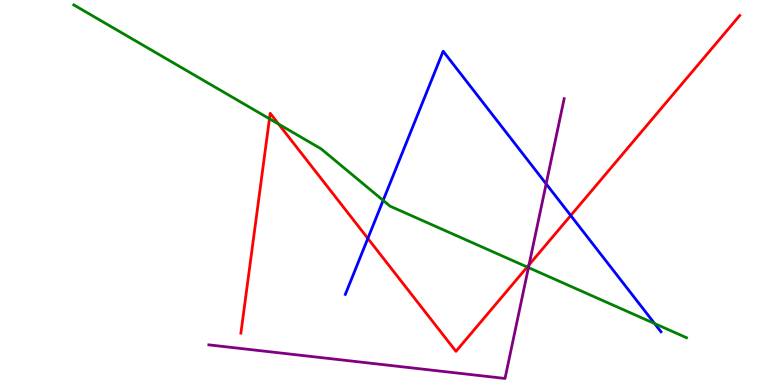[{'lines': ['blue', 'red'], 'intersections': [{'x': 4.75, 'y': 3.81}, {'x': 7.36, 'y': 4.4}]}, {'lines': ['green', 'red'], 'intersections': [{'x': 3.48, 'y': 6.91}, {'x': 3.6, 'y': 6.78}, {'x': 6.8, 'y': 3.06}]}, {'lines': ['purple', 'red'], 'intersections': [{'x': 6.83, 'y': 3.12}]}, {'lines': ['blue', 'green'], 'intersections': [{'x': 4.94, 'y': 4.79}, {'x': 8.45, 'y': 1.6}]}, {'lines': ['blue', 'purple'], 'intersections': [{'x': 7.05, 'y': 5.22}]}, {'lines': ['green', 'purple'], 'intersections': [{'x': 6.82, 'y': 3.05}]}]